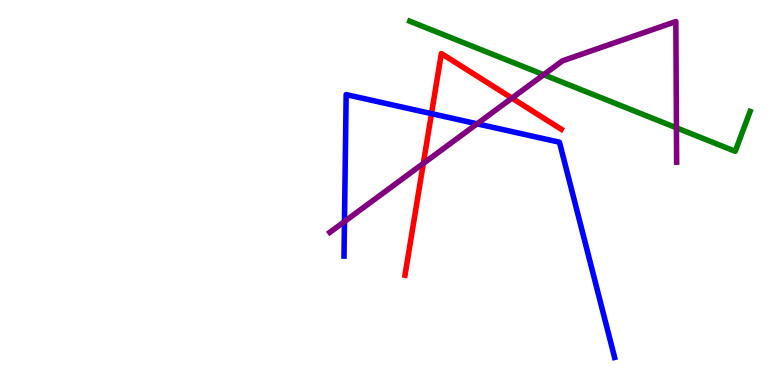[{'lines': ['blue', 'red'], 'intersections': [{'x': 5.57, 'y': 7.05}]}, {'lines': ['green', 'red'], 'intersections': []}, {'lines': ['purple', 'red'], 'intersections': [{'x': 5.46, 'y': 5.75}, {'x': 6.61, 'y': 7.45}]}, {'lines': ['blue', 'green'], 'intersections': []}, {'lines': ['blue', 'purple'], 'intersections': [{'x': 4.44, 'y': 4.24}, {'x': 6.16, 'y': 6.78}]}, {'lines': ['green', 'purple'], 'intersections': [{'x': 7.01, 'y': 8.06}, {'x': 8.73, 'y': 6.68}]}]